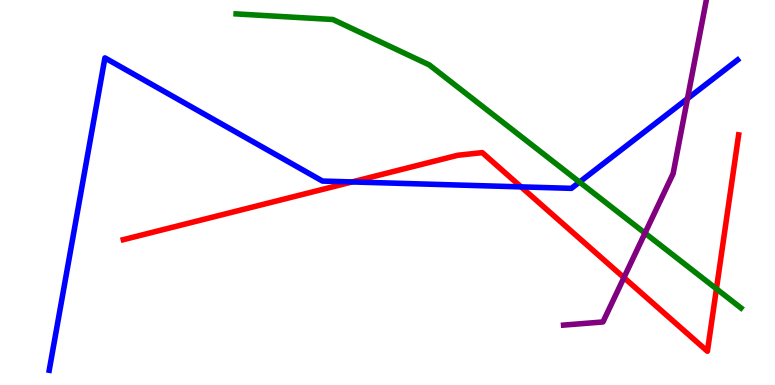[{'lines': ['blue', 'red'], 'intersections': [{'x': 4.54, 'y': 5.27}, {'x': 6.72, 'y': 5.15}]}, {'lines': ['green', 'red'], 'intersections': [{'x': 9.24, 'y': 2.5}]}, {'lines': ['purple', 'red'], 'intersections': [{'x': 8.05, 'y': 2.79}]}, {'lines': ['blue', 'green'], 'intersections': [{'x': 7.48, 'y': 5.27}]}, {'lines': ['blue', 'purple'], 'intersections': [{'x': 8.87, 'y': 7.44}]}, {'lines': ['green', 'purple'], 'intersections': [{'x': 8.32, 'y': 3.95}]}]